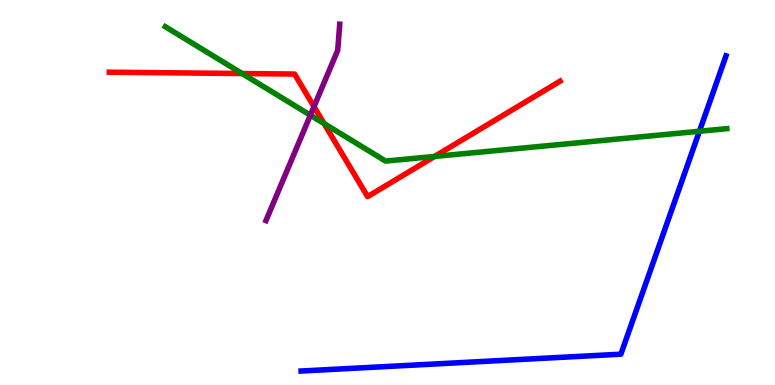[{'lines': ['blue', 'red'], 'intersections': []}, {'lines': ['green', 'red'], 'intersections': [{'x': 3.12, 'y': 8.09}, {'x': 4.18, 'y': 6.79}, {'x': 5.61, 'y': 5.94}]}, {'lines': ['purple', 'red'], 'intersections': [{'x': 4.05, 'y': 7.23}]}, {'lines': ['blue', 'green'], 'intersections': [{'x': 9.02, 'y': 6.59}]}, {'lines': ['blue', 'purple'], 'intersections': []}, {'lines': ['green', 'purple'], 'intersections': [{'x': 4.0, 'y': 7.01}]}]